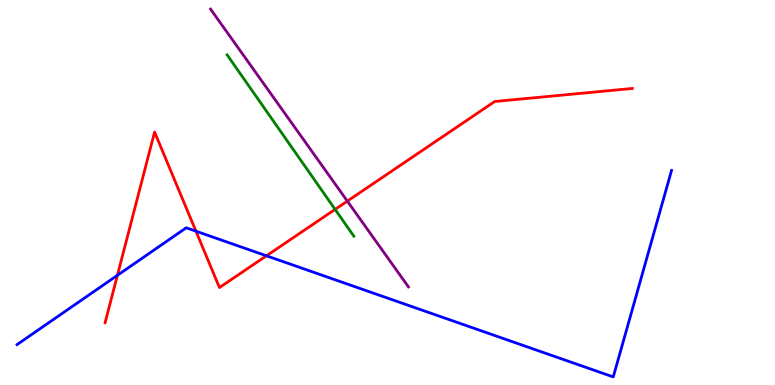[{'lines': ['blue', 'red'], 'intersections': [{'x': 1.51, 'y': 2.85}, {'x': 2.53, 'y': 4.0}, {'x': 3.44, 'y': 3.36}]}, {'lines': ['green', 'red'], 'intersections': [{'x': 4.32, 'y': 4.56}]}, {'lines': ['purple', 'red'], 'intersections': [{'x': 4.48, 'y': 4.78}]}, {'lines': ['blue', 'green'], 'intersections': []}, {'lines': ['blue', 'purple'], 'intersections': []}, {'lines': ['green', 'purple'], 'intersections': []}]